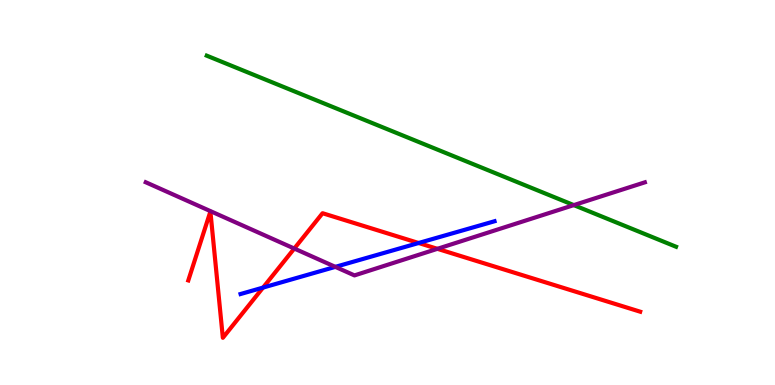[{'lines': ['blue', 'red'], 'intersections': [{'x': 3.39, 'y': 2.53}, {'x': 5.4, 'y': 3.69}]}, {'lines': ['green', 'red'], 'intersections': []}, {'lines': ['purple', 'red'], 'intersections': [{'x': 3.8, 'y': 3.54}, {'x': 5.64, 'y': 3.54}]}, {'lines': ['blue', 'green'], 'intersections': []}, {'lines': ['blue', 'purple'], 'intersections': [{'x': 4.33, 'y': 3.07}]}, {'lines': ['green', 'purple'], 'intersections': [{'x': 7.4, 'y': 4.67}]}]